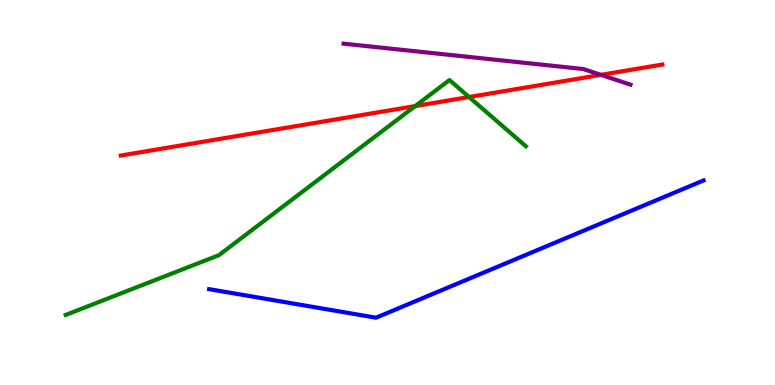[{'lines': ['blue', 'red'], 'intersections': []}, {'lines': ['green', 'red'], 'intersections': [{'x': 5.36, 'y': 7.24}, {'x': 6.05, 'y': 7.48}]}, {'lines': ['purple', 'red'], 'intersections': [{'x': 7.75, 'y': 8.06}]}, {'lines': ['blue', 'green'], 'intersections': []}, {'lines': ['blue', 'purple'], 'intersections': []}, {'lines': ['green', 'purple'], 'intersections': []}]